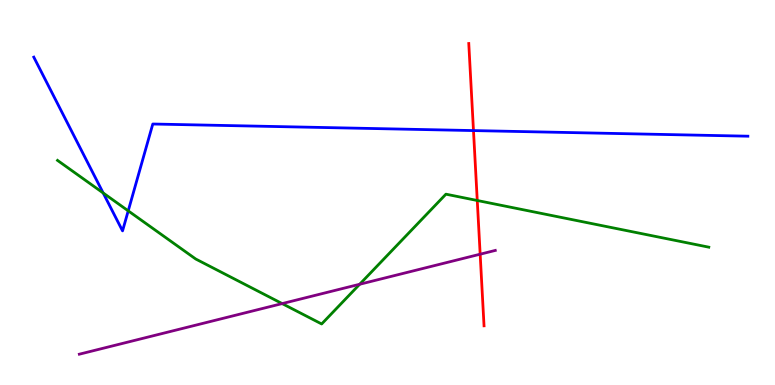[{'lines': ['blue', 'red'], 'intersections': [{'x': 6.11, 'y': 6.61}]}, {'lines': ['green', 'red'], 'intersections': [{'x': 6.16, 'y': 4.79}]}, {'lines': ['purple', 'red'], 'intersections': [{'x': 6.2, 'y': 3.4}]}, {'lines': ['blue', 'green'], 'intersections': [{'x': 1.33, 'y': 4.99}, {'x': 1.65, 'y': 4.52}]}, {'lines': ['blue', 'purple'], 'intersections': []}, {'lines': ['green', 'purple'], 'intersections': [{'x': 3.64, 'y': 2.11}, {'x': 4.64, 'y': 2.62}]}]